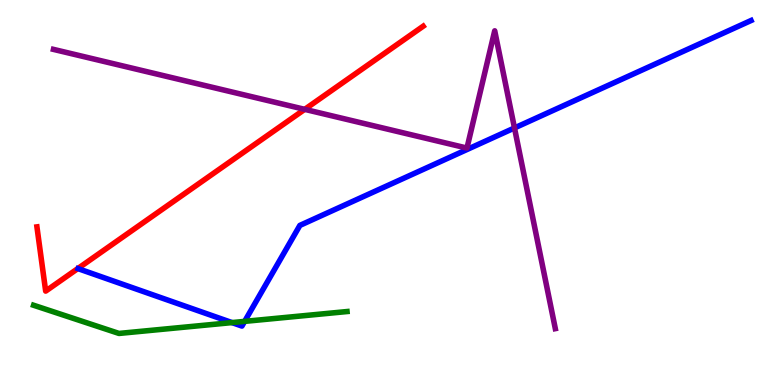[{'lines': ['blue', 'red'], 'intersections': []}, {'lines': ['green', 'red'], 'intersections': []}, {'lines': ['purple', 'red'], 'intersections': [{'x': 3.93, 'y': 7.16}]}, {'lines': ['blue', 'green'], 'intersections': [{'x': 2.99, 'y': 1.62}, {'x': 3.16, 'y': 1.65}]}, {'lines': ['blue', 'purple'], 'intersections': [{'x': 6.64, 'y': 6.68}]}, {'lines': ['green', 'purple'], 'intersections': []}]